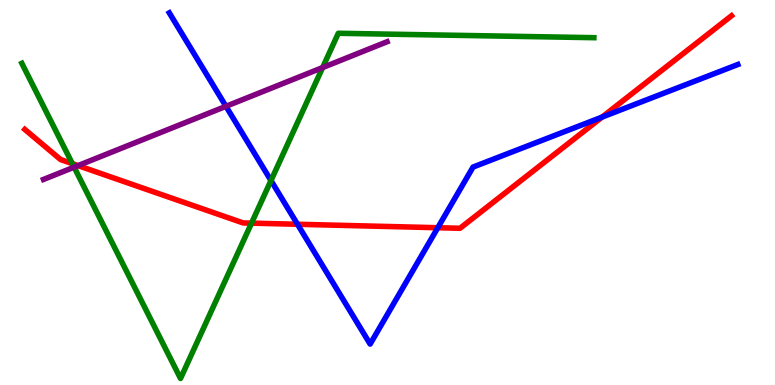[{'lines': ['blue', 'red'], 'intersections': [{'x': 3.84, 'y': 4.17}, {'x': 5.65, 'y': 4.09}, {'x': 7.77, 'y': 6.96}]}, {'lines': ['green', 'red'], 'intersections': [{'x': 0.933, 'y': 5.75}, {'x': 3.25, 'y': 4.2}]}, {'lines': ['purple', 'red'], 'intersections': [{'x': 1.01, 'y': 5.7}]}, {'lines': ['blue', 'green'], 'intersections': [{'x': 3.5, 'y': 5.31}]}, {'lines': ['blue', 'purple'], 'intersections': [{'x': 2.92, 'y': 7.24}]}, {'lines': ['green', 'purple'], 'intersections': [{'x': 0.956, 'y': 5.66}, {'x': 4.16, 'y': 8.24}]}]